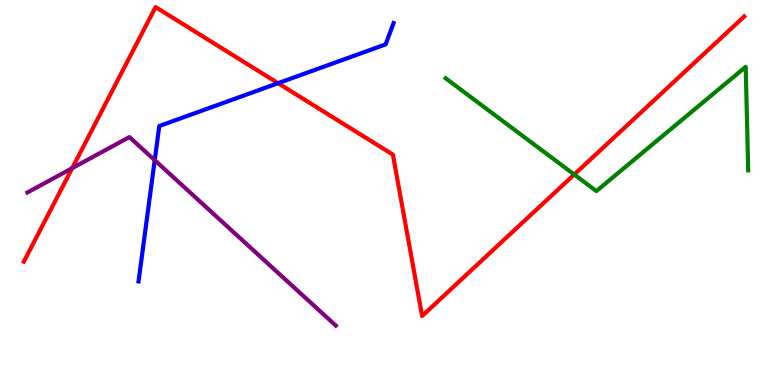[{'lines': ['blue', 'red'], 'intersections': [{'x': 3.59, 'y': 7.84}]}, {'lines': ['green', 'red'], 'intersections': [{'x': 7.41, 'y': 5.47}]}, {'lines': ['purple', 'red'], 'intersections': [{'x': 0.932, 'y': 5.63}]}, {'lines': ['blue', 'green'], 'intersections': []}, {'lines': ['blue', 'purple'], 'intersections': [{'x': 2.0, 'y': 5.84}]}, {'lines': ['green', 'purple'], 'intersections': []}]